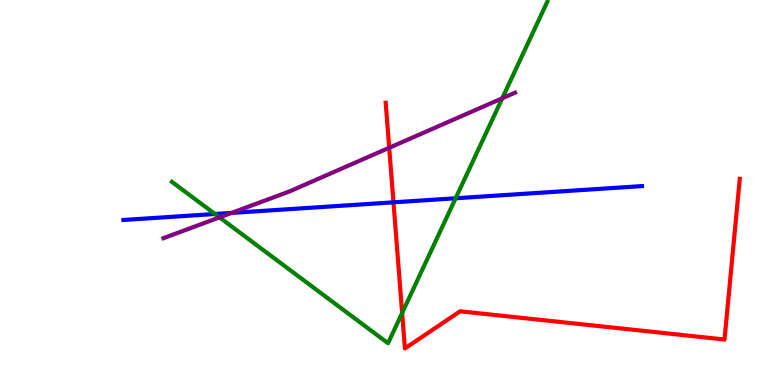[{'lines': ['blue', 'red'], 'intersections': [{'x': 5.08, 'y': 4.74}]}, {'lines': ['green', 'red'], 'intersections': [{'x': 5.19, 'y': 1.87}]}, {'lines': ['purple', 'red'], 'intersections': [{'x': 5.02, 'y': 6.16}]}, {'lines': ['blue', 'green'], 'intersections': [{'x': 2.77, 'y': 4.44}, {'x': 5.88, 'y': 4.85}]}, {'lines': ['blue', 'purple'], 'intersections': [{'x': 2.99, 'y': 4.47}]}, {'lines': ['green', 'purple'], 'intersections': [{'x': 2.83, 'y': 4.35}, {'x': 6.48, 'y': 7.45}]}]